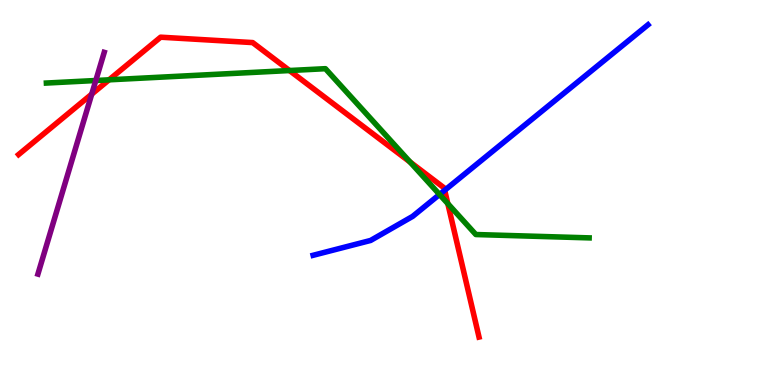[{'lines': ['blue', 'red'], 'intersections': [{'x': 5.74, 'y': 5.06}]}, {'lines': ['green', 'red'], 'intersections': [{'x': 1.41, 'y': 7.93}, {'x': 3.74, 'y': 8.17}, {'x': 5.29, 'y': 5.79}, {'x': 5.78, 'y': 4.71}]}, {'lines': ['purple', 'red'], 'intersections': [{'x': 1.18, 'y': 7.56}]}, {'lines': ['blue', 'green'], 'intersections': [{'x': 5.67, 'y': 4.95}]}, {'lines': ['blue', 'purple'], 'intersections': []}, {'lines': ['green', 'purple'], 'intersections': [{'x': 1.24, 'y': 7.91}]}]